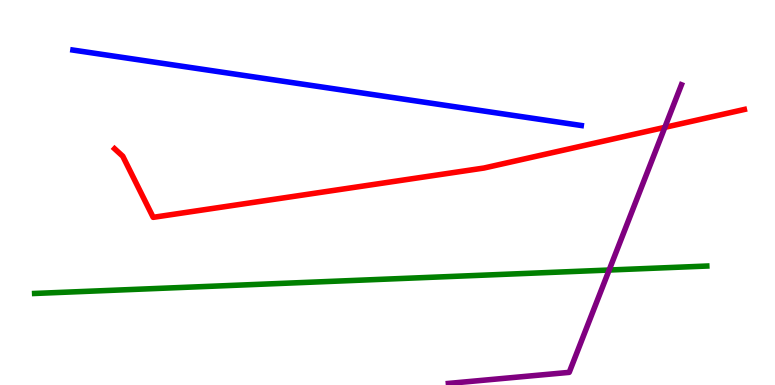[{'lines': ['blue', 'red'], 'intersections': []}, {'lines': ['green', 'red'], 'intersections': []}, {'lines': ['purple', 'red'], 'intersections': [{'x': 8.58, 'y': 6.69}]}, {'lines': ['blue', 'green'], 'intersections': []}, {'lines': ['blue', 'purple'], 'intersections': []}, {'lines': ['green', 'purple'], 'intersections': [{'x': 7.86, 'y': 2.99}]}]